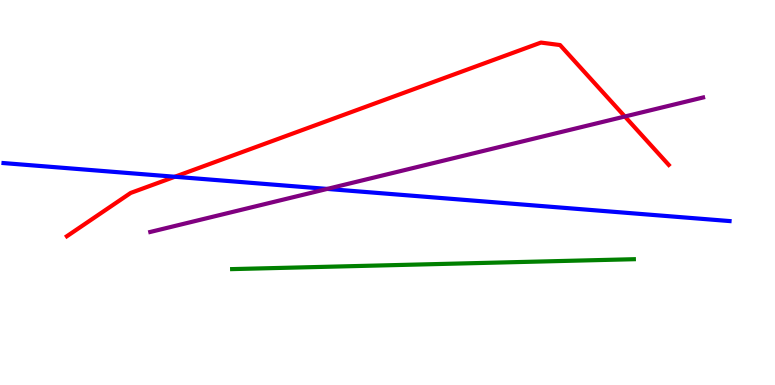[{'lines': ['blue', 'red'], 'intersections': [{'x': 2.26, 'y': 5.41}]}, {'lines': ['green', 'red'], 'intersections': []}, {'lines': ['purple', 'red'], 'intersections': [{'x': 8.06, 'y': 6.97}]}, {'lines': ['blue', 'green'], 'intersections': []}, {'lines': ['blue', 'purple'], 'intersections': [{'x': 4.22, 'y': 5.09}]}, {'lines': ['green', 'purple'], 'intersections': []}]